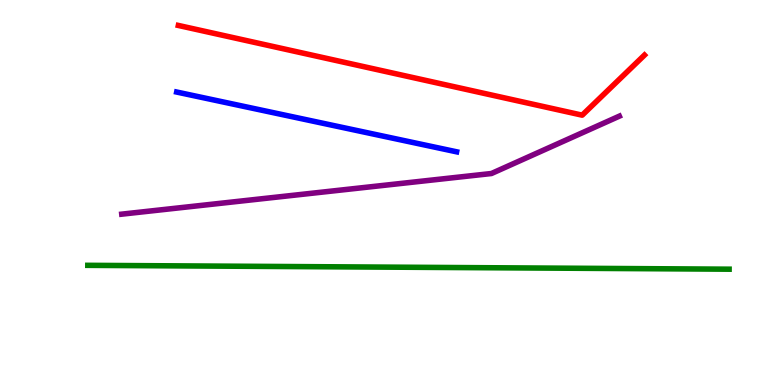[{'lines': ['blue', 'red'], 'intersections': []}, {'lines': ['green', 'red'], 'intersections': []}, {'lines': ['purple', 'red'], 'intersections': []}, {'lines': ['blue', 'green'], 'intersections': []}, {'lines': ['blue', 'purple'], 'intersections': []}, {'lines': ['green', 'purple'], 'intersections': []}]